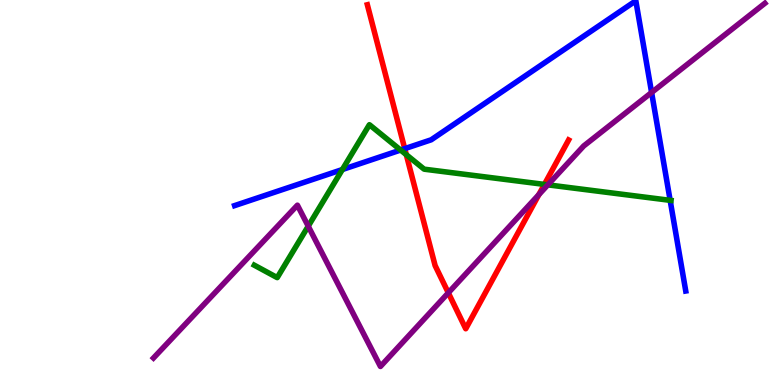[{'lines': ['blue', 'red'], 'intersections': [{'x': 5.22, 'y': 6.14}]}, {'lines': ['green', 'red'], 'intersections': [{'x': 5.24, 'y': 5.98}, {'x': 7.02, 'y': 5.21}]}, {'lines': ['purple', 'red'], 'intersections': [{'x': 5.78, 'y': 2.39}, {'x': 6.95, 'y': 4.95}]}, {'lines': ['blue', 'green'], 'intersections': [{'x': 4.42, 'y': 5.6}, {'x': 5.17, 'y': 6.1}, {'x': 8.65, 'y': 4.8}]}, {'lines': ['blue', 'purple'], 'intersections': [{'x': 8.41, 'y': 7.6}]}, {'lines': ['green', 'purple'], 'intersections': [{'x': 3.98, 'y': 4.13}, {'x': 7.07, 'y': 5.2}]}]